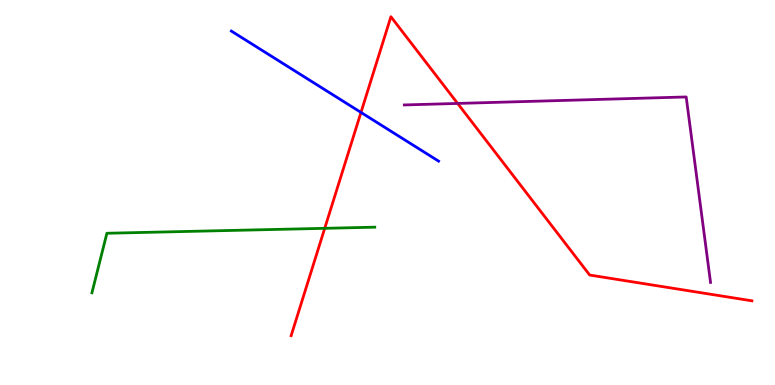[{'lines': ['blue', 'red'], 'intersections': [{'x': 4.66, 'y': 7.08}]}, {'lines': ['green', 'red'], 'intersections': [{'x': 4.19, 'y': 4.07}]}, {'lines': ['purple', 'red'], 'intersections': [{'x': 5.9, 'y': 7.31}]}, {'lines': ['blue', 'green'], 'intersections': []}, {'lines': ['blue', 'purple'], 'intersections': []}, {'lines': ['green', 'purple'], 'intersections': []}]